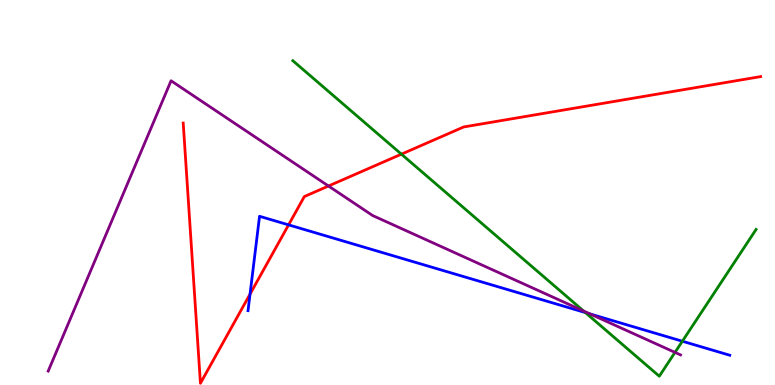[{'lines': ['blue', 'red'], 'intersections': [{'x': 3.23, 'y': 2.36}, {'x': 3.72, 'y': 4.16}]}, {'lines': ['green', 'red'], 'intersections': [{'x': 5.18, 'y': 6.0}]}, {'lines': ['purple', 'red'], 'intersections': [{'x': 4.24, 'y': 5.17}]}, {'lines': ['blue', 'green'], 'intersections': [{'x': 7.55, 'y': 1.88}, {'x': 8.8, 'y': 1.14}]}, {'lines': ['blue', 'purple'], 'intersections': [{'x': 7.61, 'y': 1.85}]}, {'lines': ['green', 'purple'], 'intersections': [{'x': 7.53, 'y': 1.92}, {'x': 8.71, 'y': 0.847}]}]